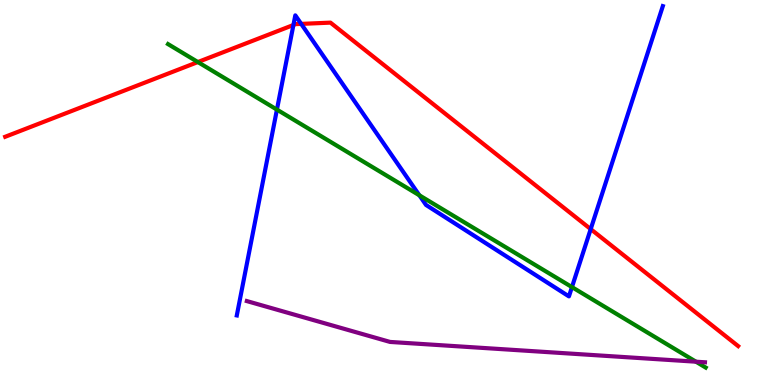[{'lines': ['blue', 'red'], 'intersections': [{'x': 3.79, 'y': 9.35}, {'x': 3.89, 'y': 9.38}, {'x': 7.62, 'y': 4.05}]}, {'lines': ['green', 'red'], 'intersections': [{'x': 2.55, 'y': 8.39}]}, {'lines': ['purple', 'red'], 'intersections': []}, {'lines': ['blue', 'green'], 'intersections': [{'x': 3.57, 'y': 7.15}, {'x': 5.41, 'y': 4.93}, {'x': 7.38, 'y': 2.54}]}, {'lines': ['blue', 'purple'], 'intersections': []}, {'lines': ['green', 'purple'], 'intersections': [{'x': 8.98, 'y': 0.605}]}]